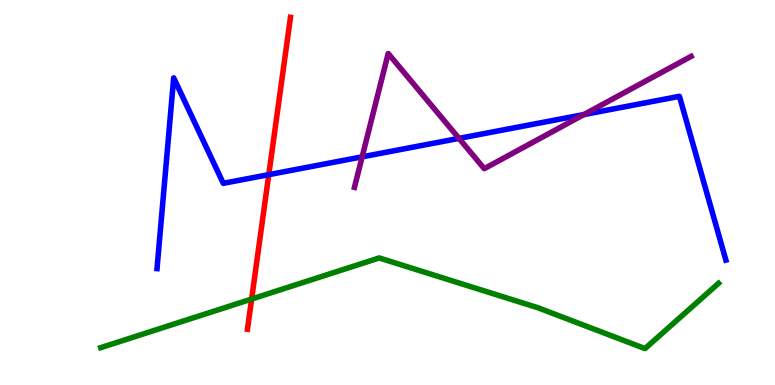[{'lines': ['blue', 'red'], 'intersections': [{'x': 3.47, 'y': 5.46}]}, {'lines': ['green', 'red'], 'intersections': [{'x': 3.25, 'y': 2.23}]}, {'lines': ['purple', 'red'], 'intersections': []}, {'lines': ['blue', 'green'], 'intersections': []}, {'lines': ['blue', 'purple'], 'intersections': [{'x': 4.67, 'y': 5.93}, {'x': 5.92, 'y': 6.41}, {'x': 7.53, 'y': 7.02}]}, {'lines': ['green', 'purple'], 'intersections': []}]